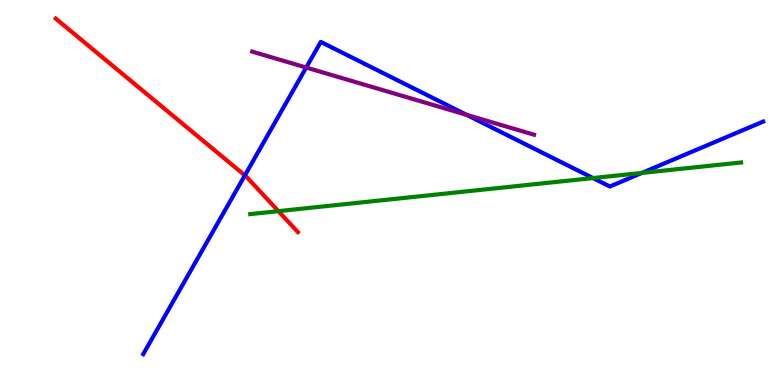[{'lines': ['blue', 'red'], 'intersections': [{'x': 3.16, 'y': 5.44}]}, {'lines': ['green', 'red'], 'intersections': [{'x': 3.59, 'y': 4.52}]}, {'lines': ['purple', 'red'], 'intersections': []}, {'lines': ['blue', 'green'], 'intersections': [{'x': 7.65, 'y': 5.38}, {'x': 8.28, 'y': 5.51}]}, {'lines': ['blue', 'purple'], 'intersections': [{'x': 3.95, 'y': 8.25}, {'x': 6.02, 'y': 7.02}]}, {'lines': ['green', 'purple'], 'intersections': []}]